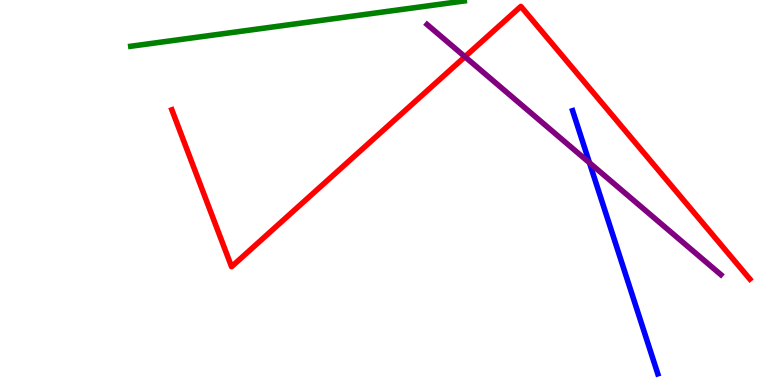[{'lines': ['blue', 'red'], 'intersections': []}, {'lines': ['green', 'red'], 'intersections': []}, {'lines': ['purple', 'red'], 'intersections': [{'x': 6.0, 'y': 8.53}]}, {'lines': ['blue', 'green'], 'intersections': []}, {'lines': ['blue', 'purple'], 'intersections': [{'x': 7.61, 'y': 5.77}]}, {'lines': ['green', 'purple'], 'intersections': []}]